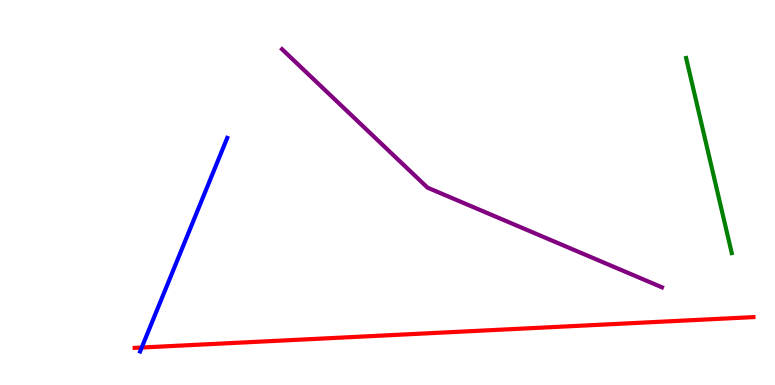[{'lines': ['blue', 'red'], 'intersections': [{'x': 1.83, 'y': 0.974}]}, {'lines': ['green', 'red'], 'intersections': []}, {'lines': ['purple', 'red'], 'intersections': []}, {'lines': ['blue', 'green'], 'intersections': []}, {'lines': ['blue', 'purple'], 'intersections': []}, {'lines': ['green', 'purple'], 'intersections': []}]